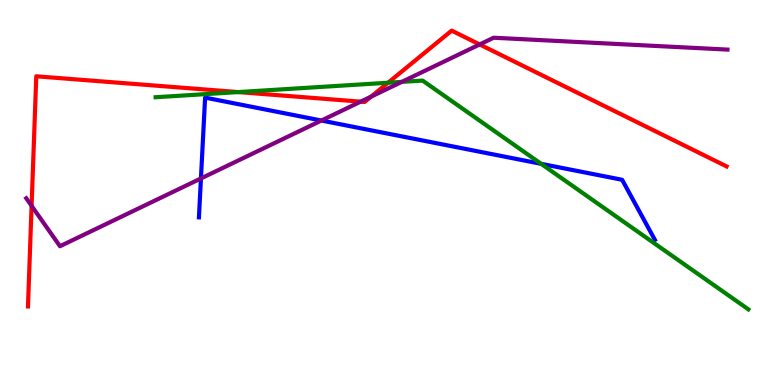[{'lines': ['blue', 'red'], 'intersections': []}, {'lines': ['green', 'red'], 'intersections': [{'x': 3.07, 'y': 7.61}, {'x': 5.01, 'y': 7.85}]}, {'lines': ['purple', 'red'], 'intersections': [{'x': 0.408, 'y': 4.65}, {'x': 4.65, 'y': 7.36}, {'x': 4.79, 'y': 7.49}, {'x': 6.19, 'y': 8.85}]}, {'lines': ['blue', 'green'], 'intersections': [{'x': 6.98, 'y': 5.74}]}, {'lines': ['blue', 'purple'], 'intersections': [{'x': 2.59, 'y': 5.37}, {'x': 4.15, 'y': 6.87}]}, {'lines': ['green', 'purple'], 'intersections': [{'x': 5.18, 'y': 7.87}]}]